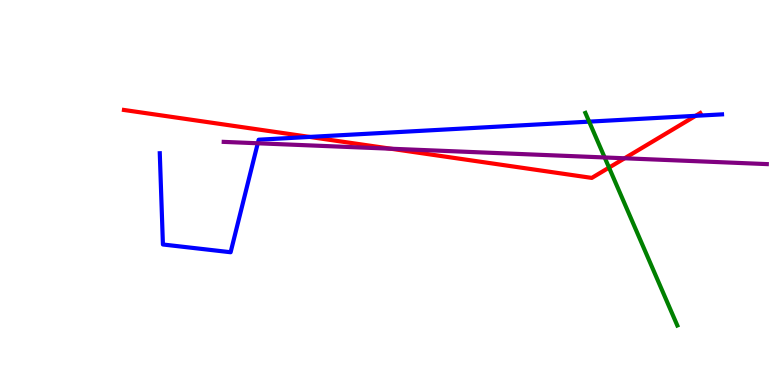[{'lines': ['blue', 'red'], 'intersections': [{'x': 3.99, 'y': 6.44}, {'x': 8.98, 'y': 6.99}]}, {'lines': ['green', 'red'], 'intersections': [{'x': 7.86, 'y': 5.65}]}, {'lines': ['purple', 'red'], 'intersections': [{'x': 5.04, 'y': 6.14}, {'x': 8.06, 'y': 5.89}]}, {'lines': ['blue', 'green'], 'intersections': [{'x': 7.6, 'y': 6.84}]}, {'lines': ['blue', 'purple'], 'intersections': [{'x': 3.33, 'y': 6.28}]}, {'lines': ['green', 'purple'], 'intersections': [{'x': 7.8, 'y': 5.91}]}]